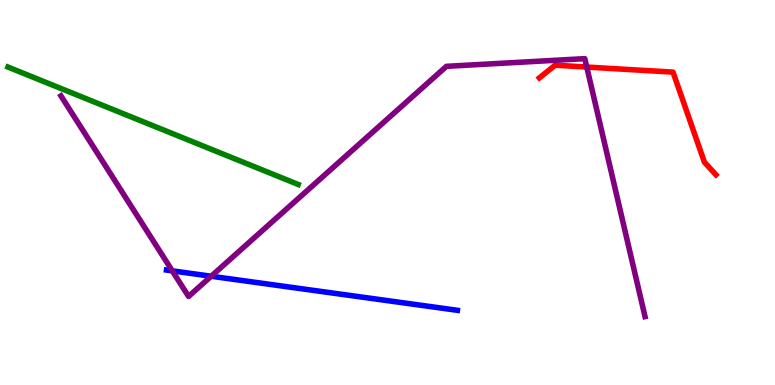[{'lines': ['blue', 'red'], 'intersections': []}, {'lines': ['green', 'red'], 'intersections': []}, {'lines': ['purple', 'red'], 'intersections': [{'x': 7.57, 'y': 8.26}]}, {'lines': ['blue', 'green'], 'intersections': []}, {'lines': ['blue', 'purple'], 'intersections': [{'x': 2.22, 'y': 2.96}, {'x': 2.73, 'y': 2.83}]}, {'lines': ['green', 'purple'], 'intersections': []}]